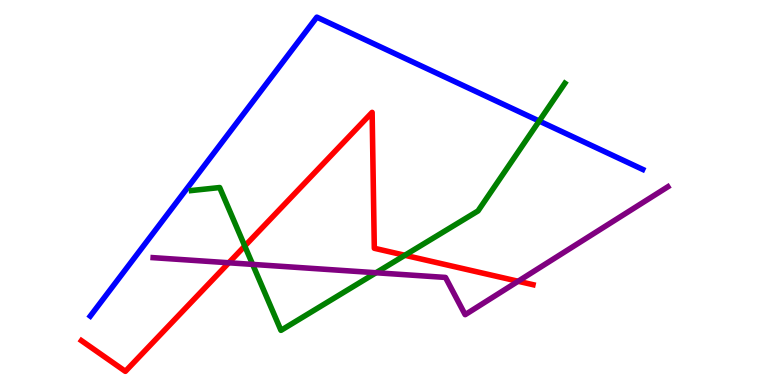[{'lines': ['blue', 'red'], 'intersections': []}, {'lines': ['green', 'red'], 'intersections': [{'x': 3.16, 'y': 3.61}, {'x': 5.22, 'y': 3.37}]}, {'lines': ['purple', 'red'], 'intersections': [{'x': 2.95, 'y': 3.17}, {'x': 6.69, 'y': 2.69}]}, {'lines': ['blue', 'green'], 'intersections': [{'x': 6.96, 'y': 6.86}]}, {'lines': ['blue', 'purple'], 'intersections': []}, {'lines': ['green', 'purple'], 'intersections': [{'x': 3.26, 'y': 3.13}, {'x': 4.85, 'y': 2.92}]}]